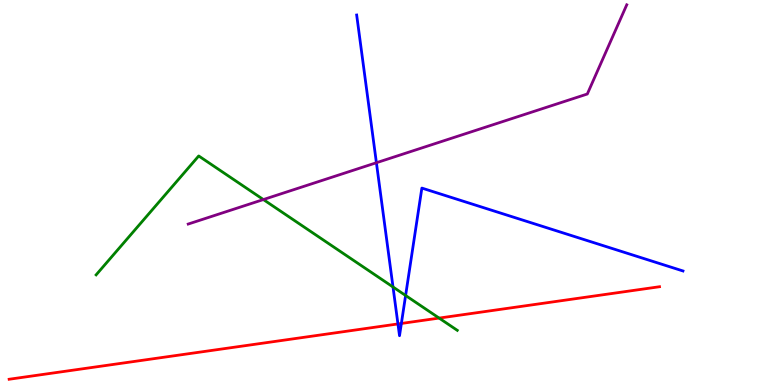[{'lines': ['blue', 'red'], 'intersections': [{'x': 5.13, 'y': 1.59}, {'x': 5.18, 'y': 1.6}]}, {'lines': ['green', 'red'], 'intersections': [{'x': 5.67, 'y': 1.74}]}, {'lines': ['purple', 'red'], 'intersections': []}, {'lines': ['blue', 'green'], 'intersections': [{'x': 5.07, 'y': 2.55}, {'x': 5.23, 'y': 2.33}]}, {'lines': ['blue', 'purple'], 'intersections': [{'x': 4.86, 'y': 5.77}]}, {'lines': ['green', 'purple'], 'intersections': [{'x': 3.4, 'y': 4.82}]}]